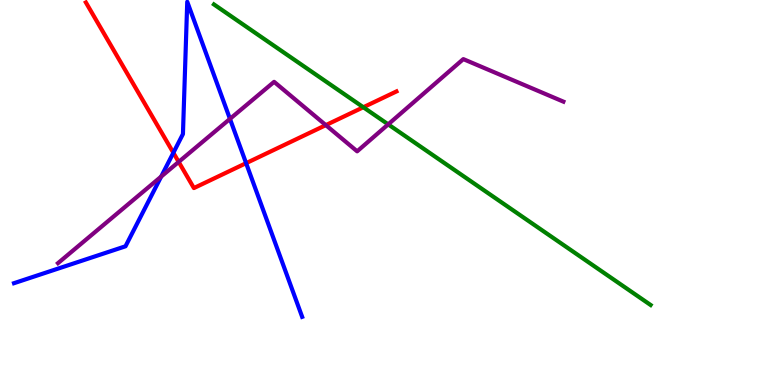[{'lines': ['blue', 'red'], 'intersections': [{'x': 2.24, 'y': 6.03}, {'x': 3.18, 'y': 5.76}]}, {'lines': ['green', 'red'], 'intersections': [{'x': 4.69, 'y': 7.21}]}, {'lines': ['purple', 'red'], 'intersections': [{'x': 2.31, 'y': 5.79}, {'x': 4.2, 'y': 6.75}]}, {'lines': ['blue', 'green'], 'intersections': []}, {'lines': ['blue', 'purple'], 'intersections': [{'x': 2.08, 'y': 5.41}, {'x': 2.97, 'y': 6.91}]}, {'lines': ['green', 'purple'], 'intersections': [{'x': 5.01, 'y': 6.77}]}]